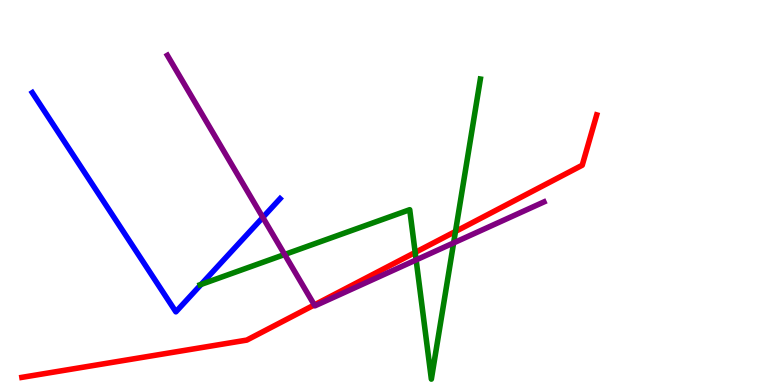[{'lines': ['blue', 'red'], 'intersections': []}, {'lines': ['green', 'red'], 'intersections': [{'x': 5.36, 'y': 3.44}, {'x': 5.88, 'y': 3.99}]}, {'lines': ['purple', 'red'], 'intersections': [{'x': 4.06, 'y': 2.08}]}, {'lines': ['blue', 'green'], 'intersections': [{'x': 2.6, 'y': 2.61}]}, {'lines': ['blue', 'purple'], 'intersections': [{'x': 3.39, 'y': 4.35}]}, {'lines': ['green', 'purple'], 'intersections': [{'x': 3.67, 'y': 3.39}, {'x': 5.37, 'y': 3.25}, {'x': 5.85, 'y': 3.69}]}]